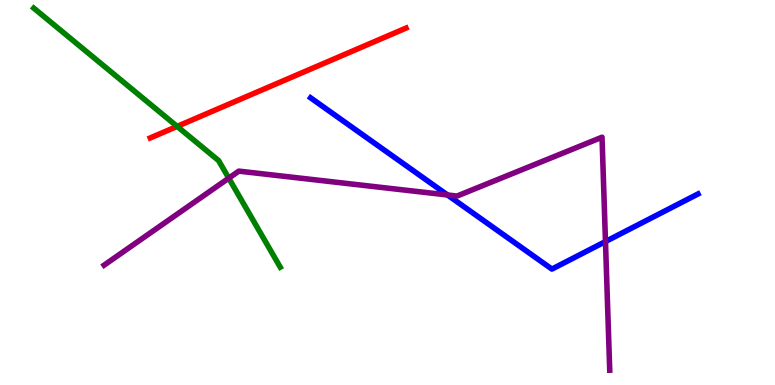[{'lines': ['blue', 'red'], 'intersections': []}, {'lines': ['green', 'red'], 'intersections': [{'x': 2.29, 'y': 6.72}]}, {'lines': ['purple', 'red'], 'intersections': []}, {'lines': ['blue', 'green'], 'intersections': []}, {'lines': ['blue', 'purple'], 'intersections': [{'x': 5.77, 'y': 4.94}, {'x': 7.81, 'y': 3.73}]}, {'lines': ['green', 'purple'], 'intersections': [{'x': 2.95, 'y': 5.37}]}]